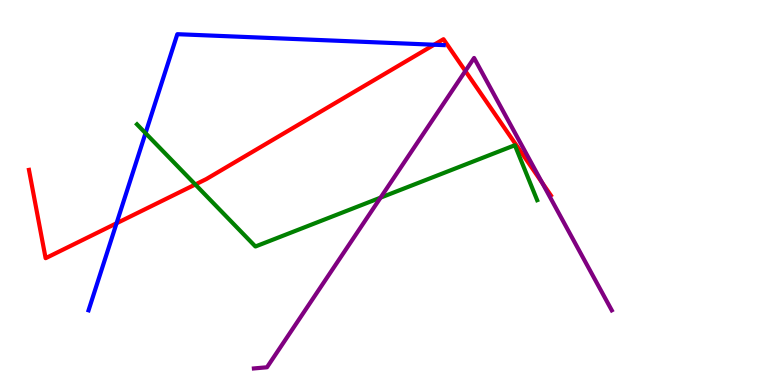[{'lines': ['blue', 'red'], 'intersections': [{'x': 1.5, 'y': 4.2}, {'x': 5.6, 'y': 8.84}]}, {'lines': ['green', 'red'], 'intersections': [{'x': 2.52, 'y': 5.21}]}, {'lines': ['purple', 'red'], 'intersections': [{'x': 6.0, 'y': 8.16}, {'x': 7.0, 'y': 5.25}]}, {'lines': ['blue', 'green'], 'intersections': [{'x': 1.88, 'y': 6.54}]}, {'lines': ['blue', 'purple'], 'intersections': []}, {'lines': ['green', 'purple'], 'intersections': [{'x': 4.91, 'y': 4.87}]}]